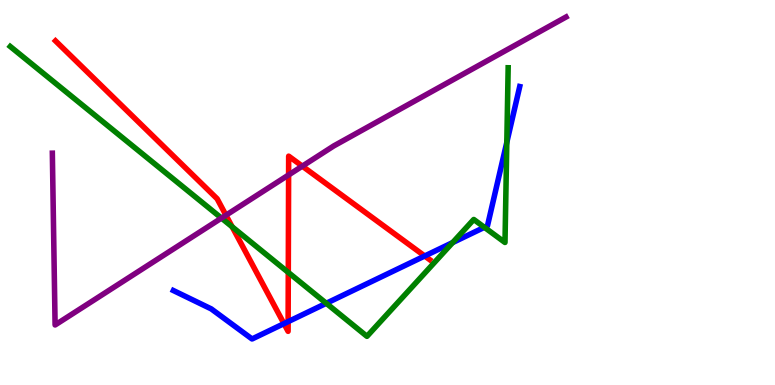[{'lines': ['blue', 'red'], 'intersections': [{'x': 3.66, 'y': 1.59}, {'x': 3.72, 'y': 1.65}, {'x': 5.48, 'y': 3.35}]}, {'lines': ['green', 'red'], 'intersections': [{'x': 3.0, 'y': 4.11}, {'x': 3.72, 'y': 2.92}]}, {'lines': ['purple', 'red'], 'intersections': [{'x': 2.92, 'y': 4.41}, {'x': 3.72, 'y': 5.46}, {'x': 3.9, 'y': 5.68}]}, {'lines': ['blue', 'green'], 'intersections': [{'x': 4.21, 'y': 2.12}, {'x': 5.84, 'y': 3.7}, {'x': 6.25, 'y': 4.1}, {'x': 6.54, 'y': 6.3}]}, {'lines': ['blue', 'purple'], 'intersections': []}, {'lines': ['green', 'purple'], 'intersections': [{'x': 2.86, 'y': 4.33}]}]